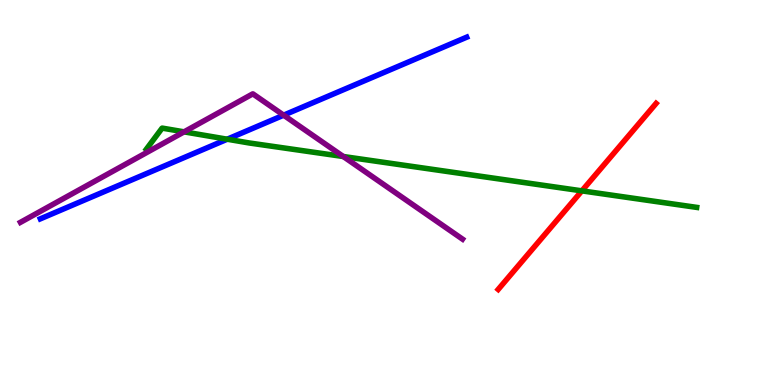[{'lines': ['blue', 'red'], 'intersections': []}, {'lines': ['green', 'red'], 'intersections': [{'x': 7.51, 'y': 5.04}]}, {'lines': ['purple', 'red'], 'intersections': []}, {'lines': ['blue', 'green'], 'intersections': [{'x': 2.93, 'y': 6.38}]}, {'lines': ['blue', 'purple'], 'intersections': [{'x': 3.66, 'y': 7.01}]}, {'lines': ['green', 'purple'], 'intersections': [{'x': 2.38, 'y': 6.58}, {'x': 4.43, 'y': 5.93}]}]